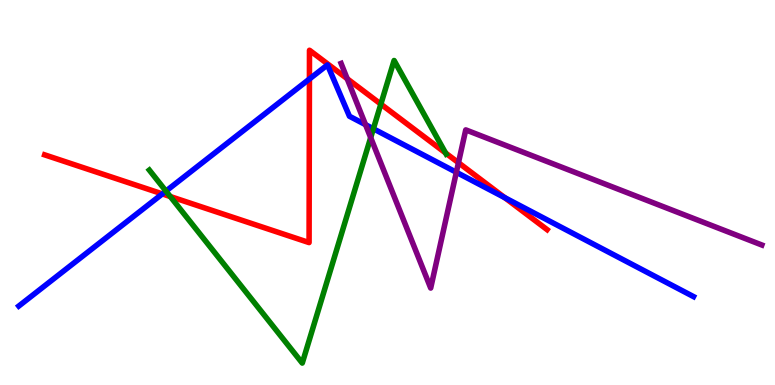[{'lines': ['blue', 'red'], 'intersections': [{'x': 2.09, 'y': 4.96}, {'x': 3.99, 'y': 7.95}, {'x': 6.51, 'y': 4.87}]}, {'lines': ['green', 'red'], 'intersections': [{'x': 2.2, 'y': 4.9}, {'x': 4.91, 'y': 7.3}, {'x': 5.75, 'y': 6.03}]}, {'lines': ['purple', 'red'], 'intersections': [{'x': 4.48, 'y': 7.96}, {'x': 5.92, 'y': 5.77}]}, {'lines': ['blue', 'green'], 'intersections': [{'x': 2.14, 'y': 5.04}, {'x': 4.82, 'y': 6.65}]}, {'lines': ['blue', 'purple'], 'intersections': [{'x': 4.72, 'y': 6.76}, {'x': 5.89, 'y': 5.53}]}, {'lines': ['green', 'purple'], 'intersections': [{'x': 4.78, 'y': 6.43}]}]